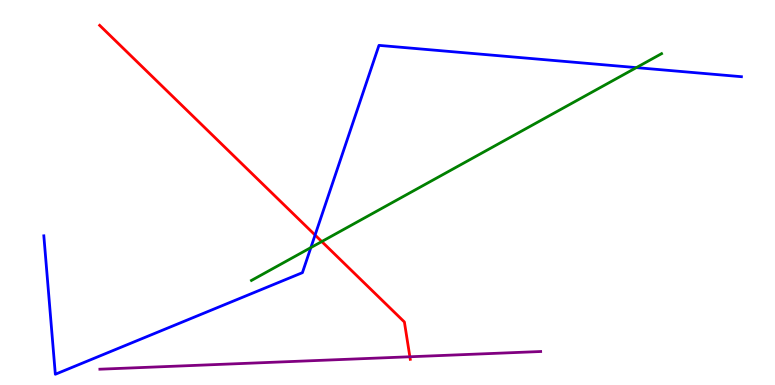[{'lines': ['blue', 'red'], 'intersections': [{'x': 4.07, 'y': 3.89}]}, {'lines': ['green', 'red'], 'intersections': [{'x': 4.15, 'y': 3.73}]}, {'lines': ['purple', 'red'], 'intersections': [{'x': 5.29, 'y': 0.733}]}, {'lines': ['blue', 'green'], 'intersections': [{'x': 4.01, 'y': 3.57}, {'x': 8.21, 'y': 8.24}]}, {'lines': ['blue', 'purple'], 'intersections': []}, {'lines': ['green', 'purple'], 'intersections': []}]